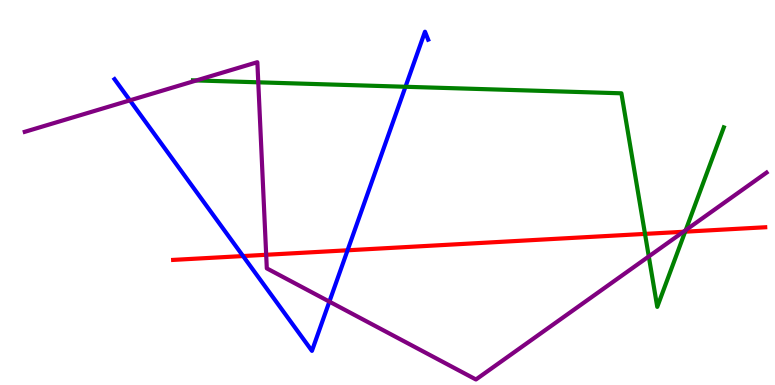[{'lines': ['blue', 'red'], 'intersections': [{'x': 3.14, 'y': 3.35}, {'x': 4.48, 'y': 3.5}]}, {'lines': ['green', 'red'], 'intersections': [{'x': 8.32, 'y': 3.92}, {'x': 8.84, 'y': 3.98}]}, {'lines': ['purple', 'red'], 'intersections': [{'x': 3.43, 'y': 3.38}, {'x': 8.82, 'y': 3.98}]}, {'lines': ['blue', 'green'], 'intersections': [{'x': 5.23, 'y': 7.75}]}, {'lines': ['blue', 'purple'], 'intersections': [{'x': 1.68, 'y': 7.39}, {'x': 4.25, 'y': 2.17}]}, {'lines': ['green', 'purple'], 'intersections': [{'x': 2.53, 'y': 7.91}, {'x': 3.33, 'y': 7.86}, {'x': 8.37, 'y': 3.34}, {'x': 8.85, 'y': 4.02}]}]